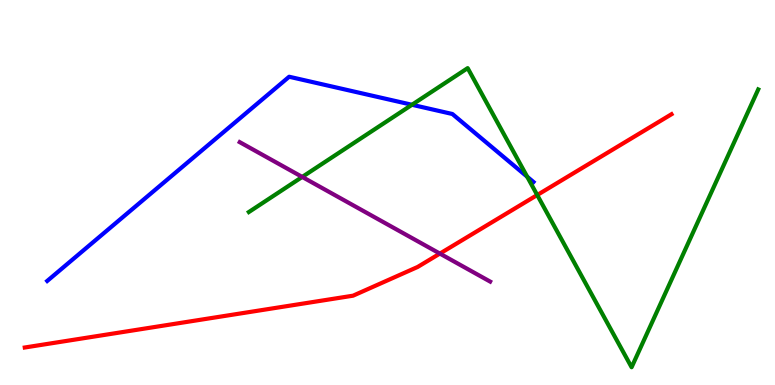[{'lines': ['blue', 'red'], 'intersections': []}, {'lines': ['green', 'red'], 'intersections': [{'x': 6.93, 'y': 4.93}]}, {'lines': ['purple', 'red'], 'intersections': [{'x': 5.68, 'y': 3.41}]}, {'lines': ['blue', 'green'], 'intersections': [{'x': 5.32, 'y': 7.28}, {'x': 6.8, 'y': 5.41}]}, {'lines': ['blue', 'purple'], 'intersections': []}, {'lines': ['green', 'purple'], 'intersections': [{'x': 3.9, 'y': 5.4}]}]